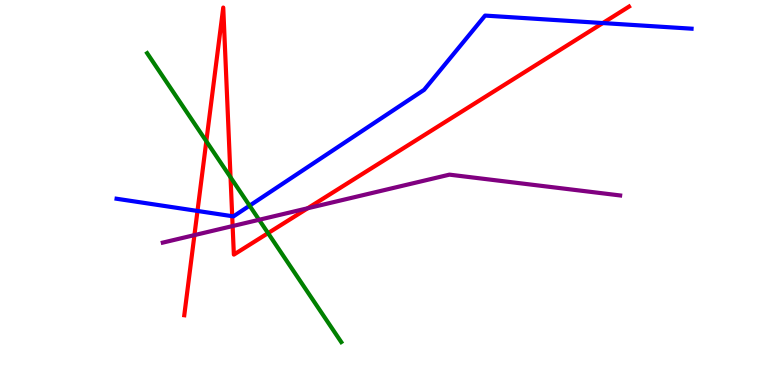[{'lines': ['blue', 'red'], 'intersections': [{'x': 2.55, 'y': 4.52}, {'x': 3.0, 'y': 4.38}, {'x': 7.78, 'y': 9.4}]}, {'lines': ['green', 'red'], 'intersections': [{'x': 2.66, 'y': 6.33}, {'x': 2.97, 'y': 5.4}, {'x': 3.46, 'y': 3.94}]}, {'lines': ['purple', 'red'], 'intersections': [{'x': 2.51, 'y': 3.89}, {'x': 3.0, 'y': 4.13}, {'x': 3.97, 'y': 4.59}]}, {'lines': ['blue', 'green'], 'intersections': [{'x': 3.22, 'y': 4.66}]}, {'lines': ['blue', 'purple'], 'intersections': []}, {'lines': ['green', 'purple'], 'intersections': [{'x': 3.34, 'y': 4.29}]}]